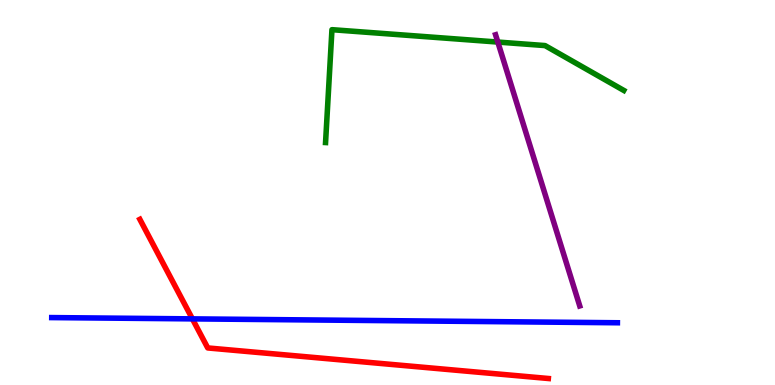[{'lines': ['blue', 'red'], 'intersections': [{'x': 2.48, 'y': 1.72}]}, {'lines': ['green', 'red'], 'intersections': []}, {'lines': ['purple', 'red'], 'intersections': []}, {'lines': ['blue', 'green'], 'intersections': []}, {'lines': ['blue', 'purple'], 'intersections': []}, {'lines': ['green', 'purple'], 'intersections': [{'x': 6.42, 'y': 8.91}]}]